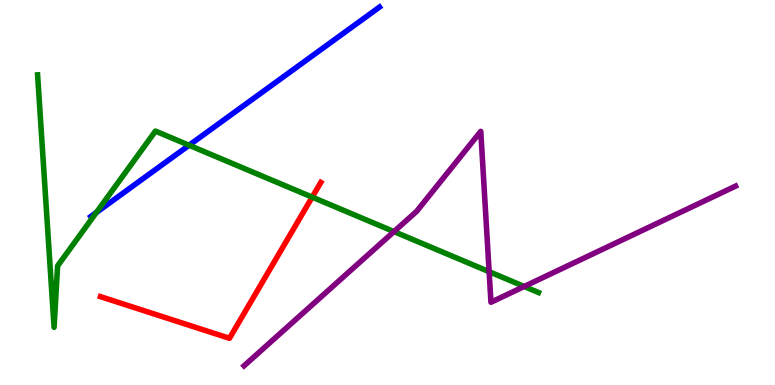[{'lines': ['blue', 'red'], 'intersections': []}, {'lines': ['green', 'red'], 'intersections': [{'x': 4.03, 'y': 4.88}]}, {'lines': ['purple', 'red'], 'intersections': []}, {'lines': ['blue', 'green'], 'intersections': [{'x': 1.24, 'y': 4.48}, {'x': 2.44, 'y': 6.23}]}, {'lines': ['blue', 'purple'], 'intersections': []}, {'lines': ['green', 'purple'], 'intersections': [{'x': 5.08, 'y': 3.98}, {'x': 6.31, 'y': 2.94}, {'x': 6.76, 'y': 2.56}]}]